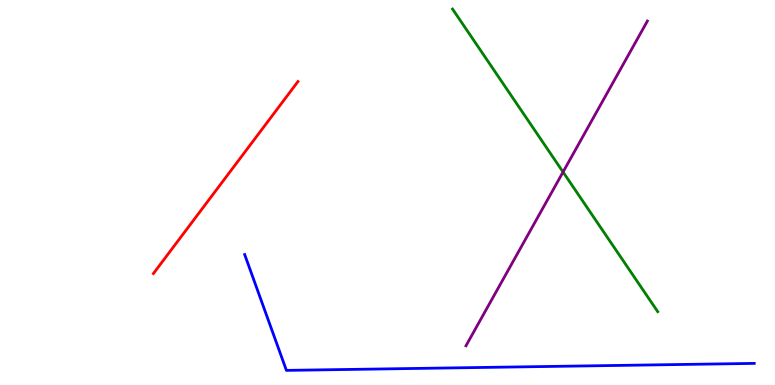[{'lines': ['blue', 'red'], 'intersections': []}, {'lines': ['green', 'red'], 'intersections': []}, {'lines': ['purple', 'red'], 'intersections': []}, {'lines': ['blue', 'green'], 'intersections': []}, {'lines': ['blue', 'purple'], 'intersections': []}, {'lines': ['green', 'purple'], 'intersections': [{'x': 7.27, 'y': 5.53}]}]